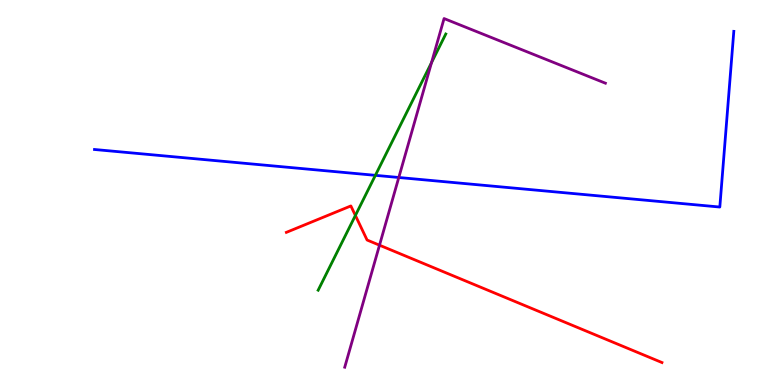[{'lines': ['blue', 'red'], 'intersections': []}, {'lines': ['green', 'red'], 'intersections': [{'x': 4.59, 'y': 4.4}]}, {'lines': ['purple', 'red'], 'intersections': [{'x': 4.9, 'y': 3.63}]}, {'lines': ['blue', 'green'], 'intersections': [{'x': 4.84, 'y': 5.45}]}, {'lines': ['blue', 'purple'], 'intersections': [{'x': 5.15, 'y': 5.39}]}, {'lines': ['green', 'purple'], 'intersections': [{'x': 5.57, 'y': 8.37}]}]